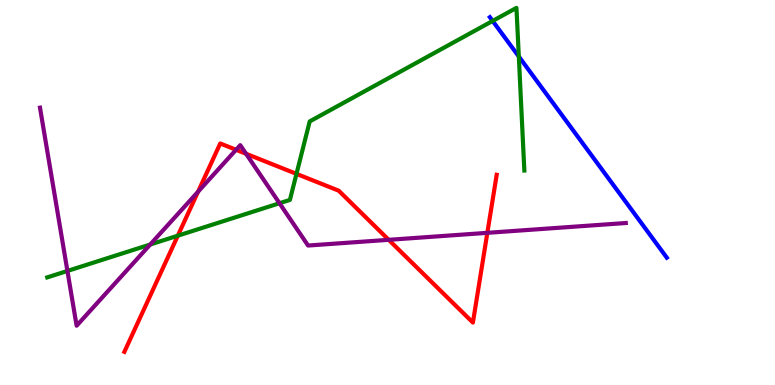[{'lines': ['blue', 'red'], 'intersections': []}, {'lines': ['green', 'red'], 'intersections': [{'x': 2.29, 'y': 3.88}, {'x': 3.83, 'y': 5.48}]}, {'lines': ['purple', 'red'], 'intersections': [{'x': 2.56, 'y': 5.02}, {'x': 3.05, 'y': 6.11}, {'x': 3.18, 'y': 6.01}, {'x': 5.02, 'y': 3.77}, {'x': 6.29, 'y': 3.95}]}, {'lines': ['blue', 'green'], 'intersections': [{'x': 6.36, 'y': 9.46}, {'x': 6.69, 'y': 8.53}]}, {'lines': ['blue', 'purple'], 'intersections': []}, {'lines': ['green', 'purple'], 'intersections': [{'x': 0.87, 'y': 2.96}, {'x': 1.94, 'y': 3.65}, {'x': 3.61, 'y': 4.72}]}]